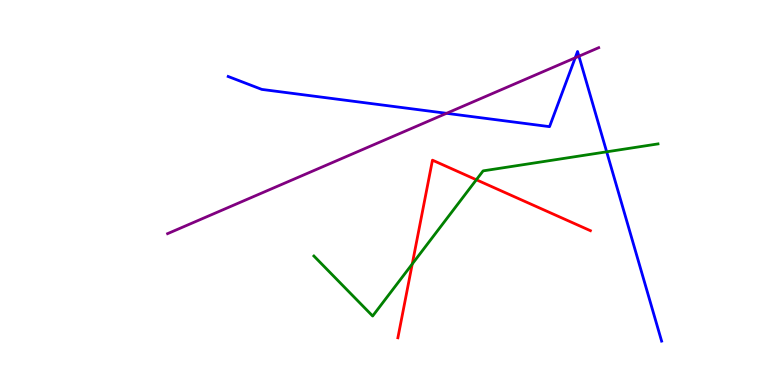[{'lines': ['blue', 'red'], 'intersections': []}, {'lines': ['green', 'red'], 'intersections': [{'x': 5.32, 'y': 3.14}, {'x': 6.15, 'y': 5.33}]}, {'lines': ['purple', 'red'], 'intersections': []}, {'lines': ['blue', 'green'], 'intersections': [{'x': 7.83, 'y': 6.06}]}, {'lines': ['blue', 'purple'], 'intersections': [{'x': 5.76, 'y': 7.06}, {'x': 7.42, 'y': 8.5}, {'x': 7.47, 'y': 8.54}]}, {'lines': ['green', 'purple'], 'intersections': []}]